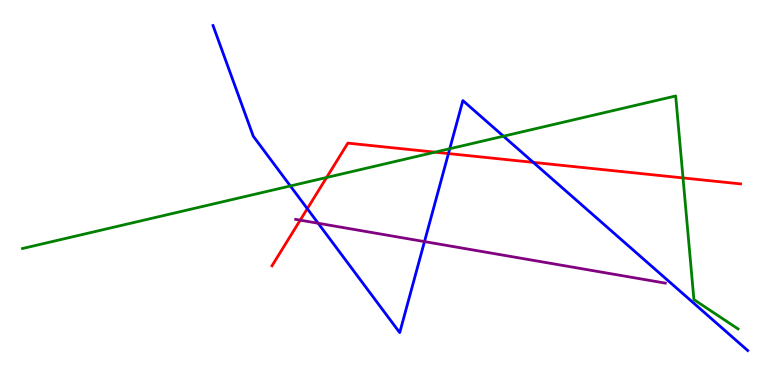[{'lines': ['blue', 'red'], 'intersections': [{'x': 3.97, 'y': 4.58}, {'x': 5.79, 'y': 6.01}, {'x': 6.88, 'y': 5.78}]}, {'lines': ['green', 'red'], 'intersections': [{'x': 4.21, 'y': 5.39}, {'x': 5.61, 'y': 6.05}, {'x': 8.81, 'y': 5.38}]}, {'lines': ['purple', 'red'], 'intersections': [{'x': 3.87, 'y': 4.28}]}, {'lines': ['blue', 'green'], 'intersections': [{'x': 3.75, 'y': 5.17}, {'x': 5.8, 'y': 6.14}, {'x': 6.5, 'y': 6.46}]}, {'lines': ['blue', 'purple'], 'intersections': [{'x': 4.11, 'y': 4.2}, {'x': 5.48, 'y': 3.72}]}, {'lines': ['green', 'purple'], 'intersections': []}]